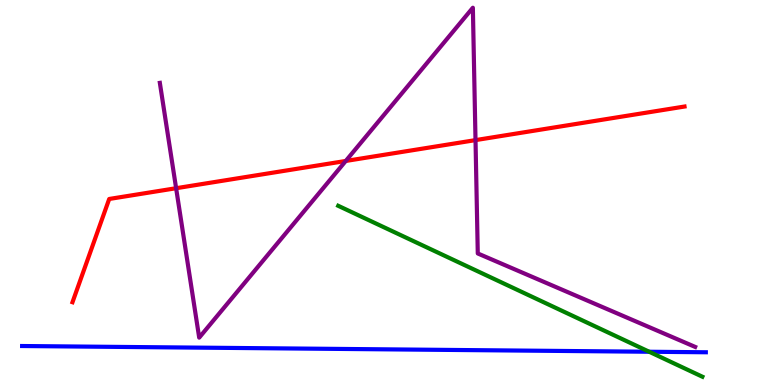[{'lines': ['blue', 'red'], 'intersections': []}, {'lines': ['green', 'red'], 'intersections': []}, {'lines': ['purple', 'red'], 'intersections': [{'x': 2.27, 'y': 5.11}, {'x': 4.46, 'y': 5.82}, {'x': 6.14, 'y': 6.36}]}, {'lines': ['blue', 'green'], 'intersections': [{'x': 8.38, 'y': 0.864}]}, {'lines': ['blue', 'purple'], 'intersections': []}, {'lines': ['green', 'purple'], 'intersections': []}]